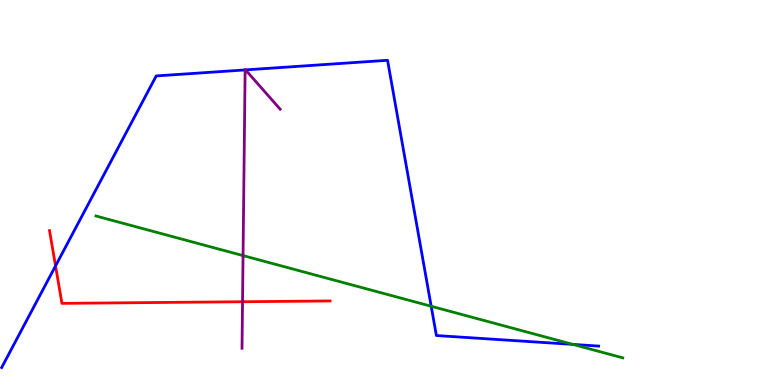[{'lines': ['blue', 'red'], 'intersections': [{'x': 0.717, 'y': 3.09}]}, {'lines': ['green', 'red'], 'intersections': []}, {'lines': ['purple', 'red'], 'intersections': [{'x': 3.13, 'y': 2.16}]}, {'lines': ['blue', 'green'], 'intersections': [{'x': 5.56, 'y': 2.05}, {'x': 7.39, 'y': 1.05}]}, {'lines': ['blue', 'purple'], 'intersections': [{'x': 3.16, 'y': 8.18}, {'x': 3.17, 'y': 8.18}]}, {'lines': ['green', 'purple'], 'intersections': [{'x': 3.14, 'y': 3.36}]}]